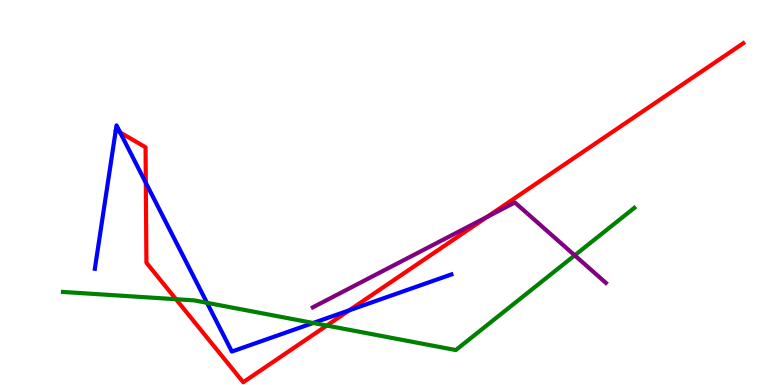[{'lines': ['blue', 'red'], 'intersections': [{'x': 1.55, 'y': 6.56}, {'x': 1.88, 'y': 5.25}, {'x': 4.51, 'y': 1.94}]}, {'lines': ['green', 'red'], 'intersections': [{'x': 2.27, 'y': 2.23}, {'x': 4.22, 'y': 1.54}]}, {'lines': ['purple', 'red'], 'intersections': [{'x': 6.29, 'y': 4.37}]}, {'lines': ['blue', 'green'], 'intersections': [{'x': 2.67, 'y': 2.13}, {'x': 4.04, 'y': 1.61}]}, {'lines': ['blue', 'purple'], 'intersections': []}, {'lines': ['green', 'purple'], 'intersections': [{'x': 7.42, 'y': 3.37}]}]